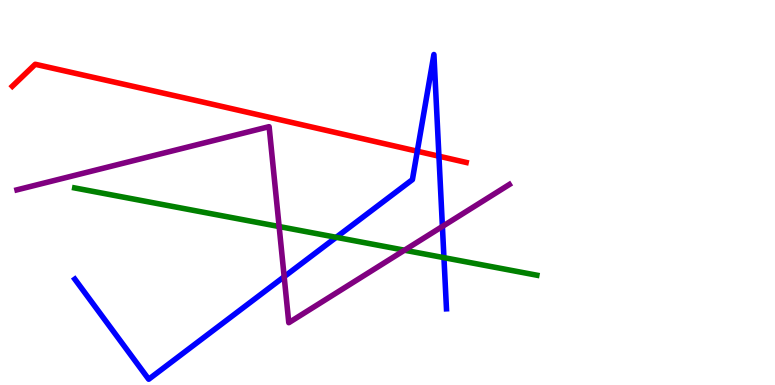[{'lines': ['blue', 'red'], 'intersections': [{'x': 5.38, 'y': 6.07}, {'x': 5.66, 'y': 5.94}]}, {'lines': ['green', 'red'], 'intersections': []}, {'lines': ['purple', 'red'], 'intersections': []}, {'lines': ['blue', 'green'], 'intersections': [{'x': 4.34, 'y': 3.84}, {'x': 5.73, 'y': 3.31}]}, {'lines': ['blue', 'purple'], 'intersections': [{'x': 3.67, 'y': 2.81}, {'x': 5.71, 'y': 4.12}]}, {'lines': ['green', 'purple'], 'intersections': [{'x': 3.6, 'y': 4.12}, {'x': 5.22, 'y': 3.5}]}]